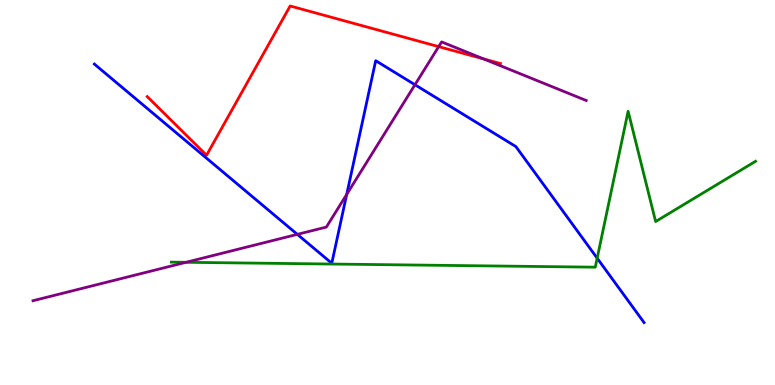[{'lines': ['blue', 'red'], 'intersections': []}, {'lines': ['green', 'red'], 'intersections': []}, {'lines': ['purple', 'red'], 'intersections': [{'x': 5.66, 'y': 8.79}, {'x': 6.24, 'y': 8.47}]}, {'lines': ['blue', 'green'], 'intersections': [{'x': 7.71, 'y': 3.29}]}, {'lines': ['blue', 'purple'], 'intersections': [{'x': 3.84, 'y': 3.91}, {'x': 4.47, 'y': 4.95}, {'x': 5.35, 'y': 7.8}]}, {'lines': ['green', 'purple'], 'intersections': [{'x': 2.4, 'y': 3.19}]}]